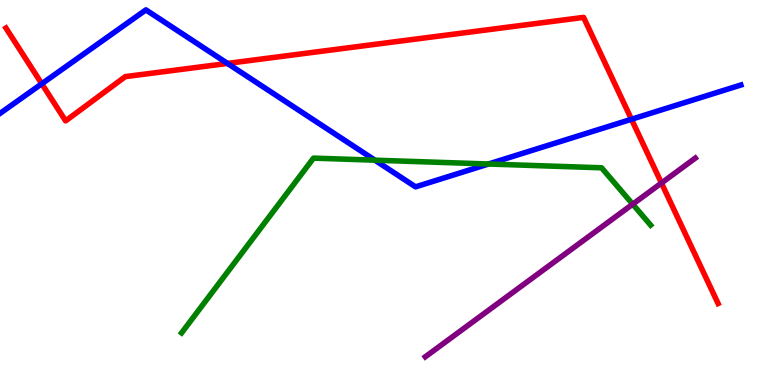[{'lines': ['blue', 'red'], 'intersections': [{'x': 0.539, 'y': 7.82}, {'x': 2.94, 'y': 8.35}, {'x': 8.15, 'y': 6.9}]}, {'lines': ['green', 'red'], 'intersections': []}, {'lines': ['purple', 'red'], 'intersections': [{'x': 8.53, 'y': 5.25}]}, {'lines': ['blue', 'green'], 'intersections': [{'x': 4.84, 'y': 5.84}, {'x': 6.3, 'y': 5.74}]}, {'lines': ['blue', 'purple'], 'intersections': []}, {'lines': ['green', 'purple'], 'intersections': [{'x': 8.16, 'y': 4.7}]}]